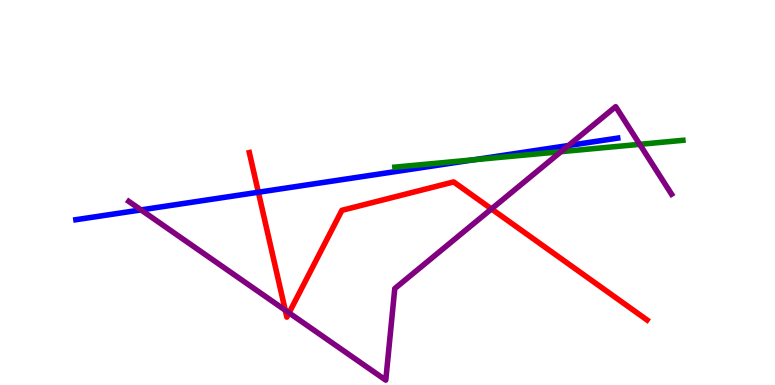[{'lines': ['blue', 'red'], 'intersections': [{'x': 3.33, 'y': 5.01}]}, {'lines': ['green', 'red'], 'intersections': []}, {'lines': ['purple', 'red'], 'intersections': [{'x': 3.68, 'y': 1.94}, {'x': 3.73, 'y': 1.87}, {'x': 6.34, 'y': 4.57}]}, {'lines': ['blue', 'green'], 'intersections': [{'x': 6.11, 'y': 5.85}]}, {'lines': ['blue', 'purple'], 'intersections': [{'x': 1.82, 'y': 4.55}, {'x': 7.34, 'y': 6.22}]}, {'lines': ['green', 'purple'], 'intersections': [{'x': 7.24, 'y': 6.06}, {'x': 8.25, 'y': 6.25}]}]